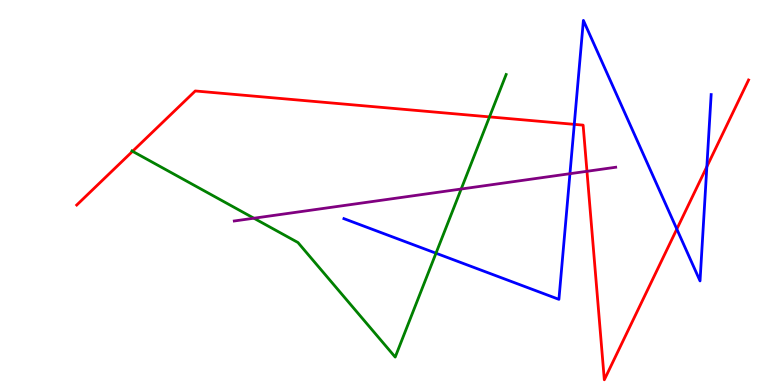[{'lines': ['blue', 'red'], 'intersections': [{'x': 7.41, 'y': 6.77}, {'x': 8.73, 'y': 4.05}, {'x': 9.12, 'y': 5.67}]}, {'lines': ['green', 'red'], 'intersections': [{'x': 1.71, 'y': 6.07}, {'x': 6.32, 'y': 6.96}]}, {'lines': ['purple', 'red'], 'intersections': [{'x': 7.57, 'y': 5.55}]}, {'lines': ['blue', 'green'], 'intersections': [{'x': 5.63, 'y': 3.42}]}, {'lines': ['blue', 'purple'], 'intersections': [{'x': 7.35, 'y': 5.49}]}, {'lines': ['green', 'purple'], 'intersections': [{'x': 3.28, 'y': 4.33}, {'x': 5.95, 'y': 5.09}]}]